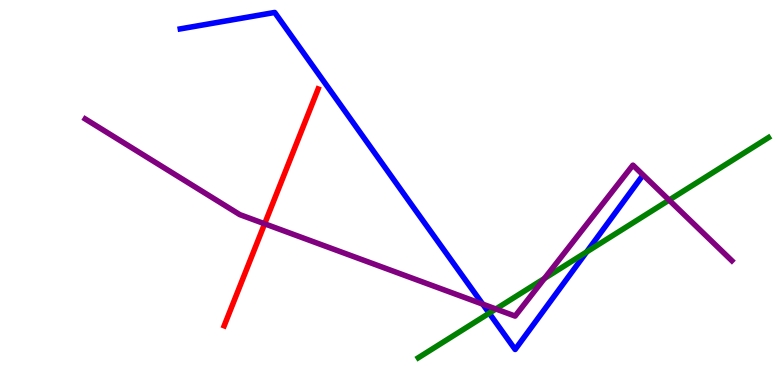[{'lines': ['blue', 'red'], 'intersections': []}, {'lines': ['green', 'red'], 'intersections': []}, {'lines': ['purple', 'red'], 'intersections': [{'x': 3.41, 'y': 4.19}]}, {'lines': ['blue', 'green'], 'intersections': [{'x': 6.31, 'y': 1.86}, {'x': 7.57, 'y': 3.46}]}, {'lines': ['blue', 'purple'], 'intersections': [{'x': 6.23, 'y': 2.1}]}, {'lines': ['green', 'purple'], 'intersections': [{'x': 6.4, 'y': 1.97}, {'x': 7.03, 'y': 2.77}, {'x': 8.63, 'y': 4.8}]}]